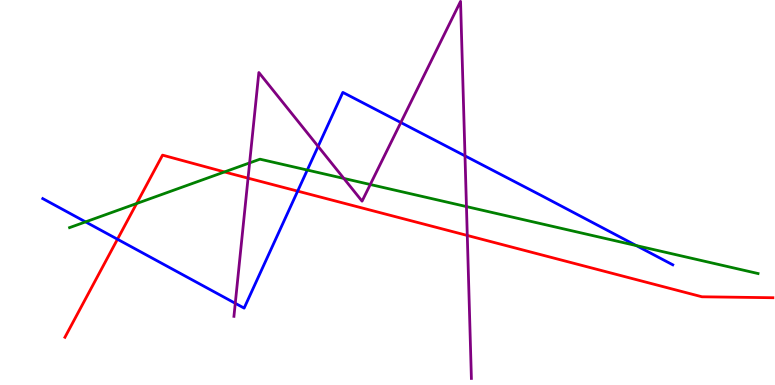[{'lines': ['blue', 'red'], 'intersections': [{'x': 1.52, 'y': 3.79}, {'x': 3.84, 'y': 5.04}]}, {'lines': ['green', 'red'], 'intersections': [{'x': 1.76, 'y': 4.71}, {'x': 2.9, 'y': 5.53}]}, {'lines': ['purple', 'red'], 'intersections': [{'x': 3.2, 'y': 5.37}, {'x': 6.03, 'y': 3.88}]}, {'lines': ['blue', 'green'], 'intersections': [{'x': 1.1, 'y': 4.24}, {'x': 3.97, 'y': 5.58}, {'x': 8.21, 'y': 3.62}]}, {'lines': ['blue', 'purple'], 'intersections': [{'x': 3.04, 'y': 2.12}, {'x': 4.1, 'y': 6.2}, {'x': 5.17, 'y': 6.82}, {'x': 6.0, 'y': 5.95}]}, {'lines': ['green', 'purple'], 'intersections': [{'x': 3.22, 'y': 5.77}, {'x': 4.44, 'y': 5.37}, {'x': 4.78, 'y': 5.21}, {'x': 6.02, 'y': 4.63}]}]